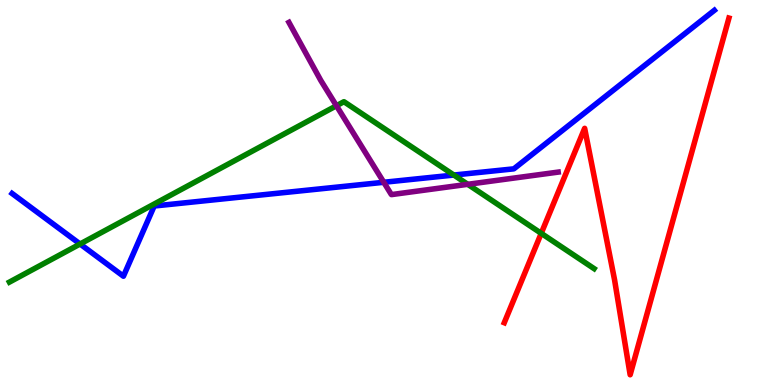[{'lines': ['blue', 'red'], 'intersections': []}, {'lines': ['green', 'red'], 'intersections': [{'x': 6.98, 'y': 3.94}]}, {'lines': ['purple', 'red'], 'intersections': []}, {'lines': ['blue', 'green'], 'intersections': [{'x': 1.03, 'y': 3.66}, {'x': 5.86, 'y': 5.45}]}, {'lines': ['blue', 'purple'], 'intersections': [{'x': 4.95, 'y': 5.27}]}, {'lines': ['green', 'purple'], 'intersections': [{'x': 4.34, 'y': 7.25}, {'x': 6.04, 'y': 5.21}]}]